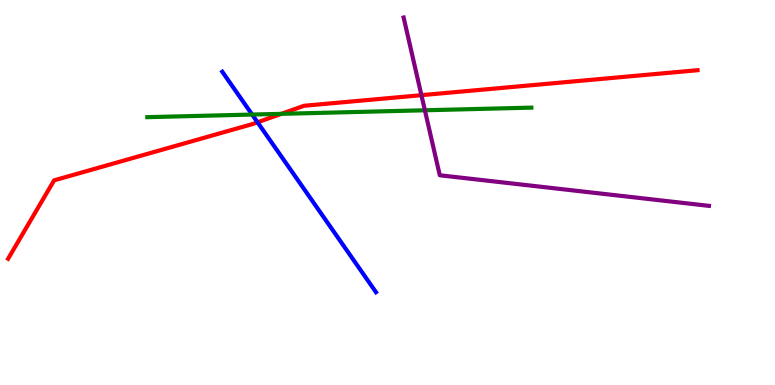[{'lines': ['blue', 'red'], 'intersections': [{'x': 3.32, 'y': 6.82}]}, {'lines': ['green', 'red'], 'intersections': [{'x': 3.63, 'y': 7.04}]}, {'lines': ['purple', 'red'], 'intersections': [{'x': 5.44, 'y': 7.53}]}, {'lines': ['blue', 'green'], 'intersections': [{'x': 3.25, 'y': 7.02}]}, {'lines': ['blue', 'purple'], 'intersections': []}, {'lines': ['green', 'purple'], 'intersections': [{'x': 5.48, 'y': 7.14}]}]